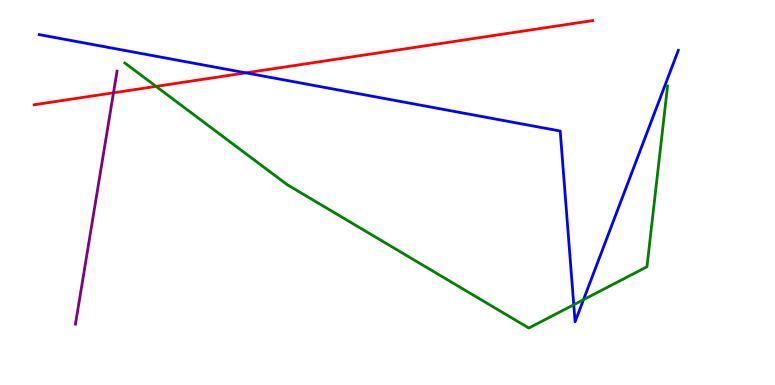[{'lines': ['blue', 'red'], 'intersections': [{'x': 3.17, 'y': 8.11}]}, {'lines': ['green', 'red'], 'intersections': [{'x': 2.01, 'y': 7.76}]}, {'lines': ['purple', 'red'], 'intersections': [{'x': 1.46, 'y': 7.59}]}, {'lines': ['blue', 'green'], 'intersections': [{'x': 7.4, 'y': 2.08}, {'x': 7.53, 'y': 2.22}]}, {'lines': ['blue', 'purple'], 'intersections': []}, {'lines': ['green', 'purple'], 'intersections': []}]